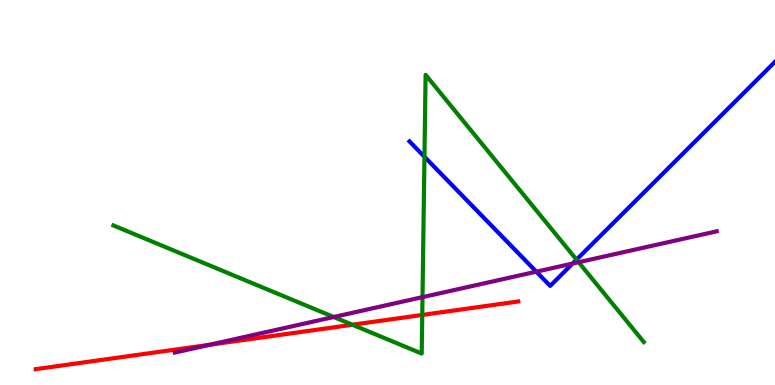[{'lines': ['blue', 'red'], 'intersections': []}, {'lines': ['green', 'red'], 'intersections': [{'x': 4.55, 'y': 1.56}, {'x': 5.45, 'y': 1.82}]}, {'lines': ['purple', 'red'], 'intersections': [{'x': 2.71, 'y': 1.05}]}, {'lines': ['blue', 'green'], 'intersections': [{'x': 5.48, 'y': 5.93}, {'x': 7.44, 'y': 3.26}]}, {'lines': ['blue', 'purple'], 'intersections': [{'x': 6.92, 'y': 2.94}, {'x': 7.39, 'y': 3.15}]}, {'lines': ['green', 'purple'], 'intersections': [{'x': 4.31, 'y': 1.77}, {'x': 5.45, 'y': 2.28}, {'x': 7.47, 'y': 3.19}]}]